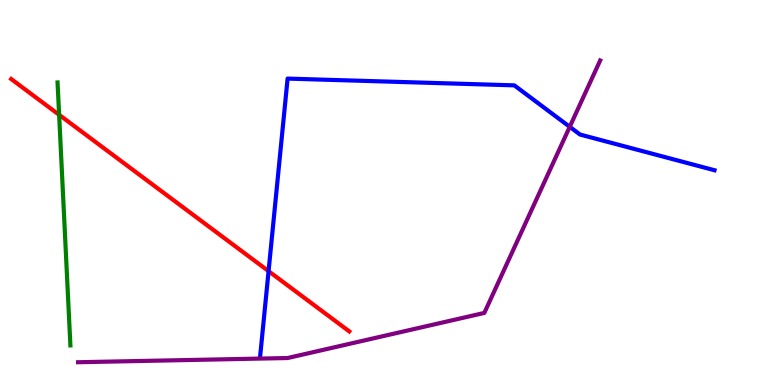[{'lines': ['blue', 'red'], 'intersections': [{'x': 3.47, 'y': 2.96}]}, {'lines': ['green', 'red'], 'intersections': [{'x': 0.763, 'y': 7.02}]}, {'lines': ['purple', 'red'], 'intersections': []}, {'lines': ['blue', 'green'], 'intersections': []}, {'lines': ['blue', 'purple'], 'intersections': [{'x': 7.35, 'y': 6.71}]}, {'lines': ['green', 'purple'], 'intersections': []}]